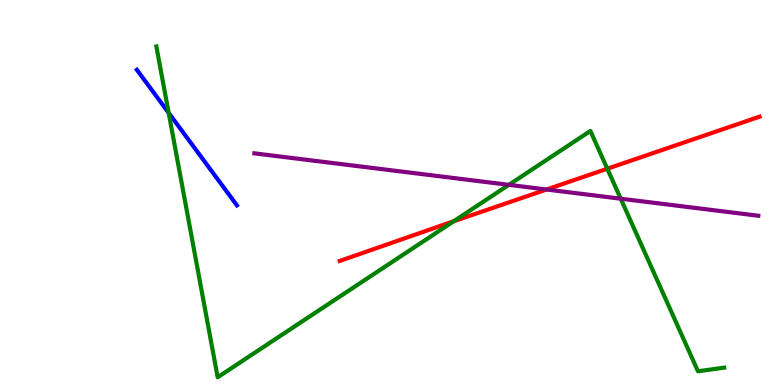[{'lines': ['blue', 'red'], 'intersections': []}, {'lines': ['green', 'red'], 'intersections': [{'x': 5.86, 'y': 4.25}, {'x': 7.84, 'y': 5.62}]}, {'lines': ['purple', 'red'], 'intersections': [{'x': 7.05, 'y': 5.08}]}, {'lines': ['blue', 'green'], 'intersections': [{'x': 2.18, 'y': 7.07}]}, {'lines': ['blue', 'purple'], 'intersections': []}, {'lines': ['green', 'purple'], 'intersections': [{'x': 6.57, 'y': 5.2}, {'x': 8.01, 'y': 4.84}]}]